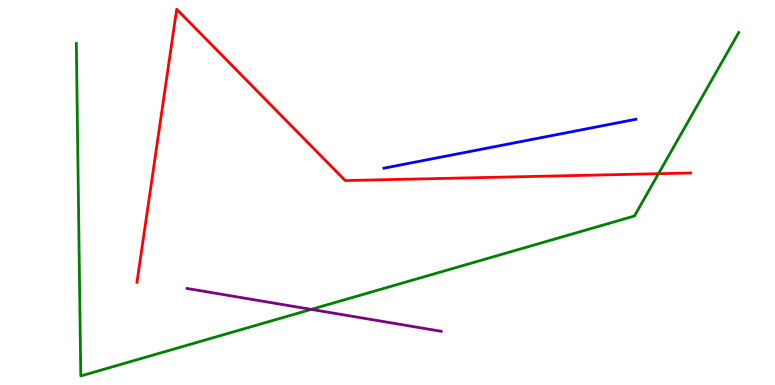[{'lines': ['blue', 'red'], 'intersections': []}, {'lines': ['green', 'red'], 'intersections': [{'x': 8.5, 'y': 5.49}]}, {'lines': ['purple', 'red'], 'intersections': []}, {'lines': ['blue', 'green'], 'intersections': []}, {'lines': ['blue', 'purple'], 'intersections': []}, {'lines': ['green', 'purple'], 'intersections': [{'x': 4.02, 'y': 1.96}]}]